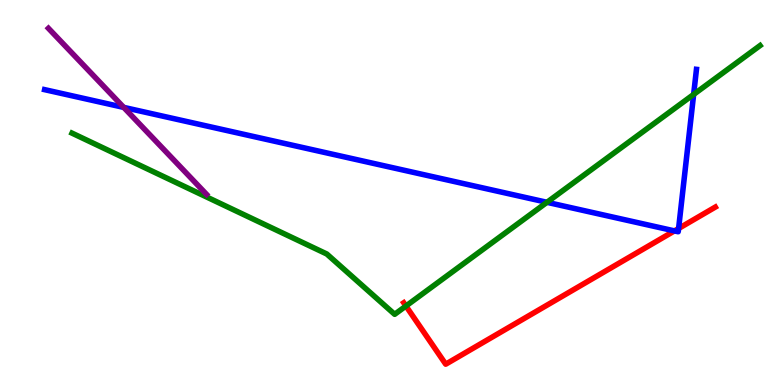[{'lines': ['blue', 'red'], 'intersections': [{'x': 8.7, 'y': 4.0}, {'x': 8.76, 'y': 4.07}]}, {'lines': ['green', 'red'], 'intersections': [{'x': 5.24, 'y': 2.05}]}, {'lines': ['purple', 'red'], 'intersections': []}, {'lines': ['blue', 'green'], 'intersections': [{'x': 7.06, 'y': 4.75}, {'x': 8.95, 'y': 7.55}]}, {'lines': ['blue', 'purple'], 'intersections': [{'x': 1.6, 'y': 7.21}]}, {'lines': ['green', 'purple'], 'intersections': []}]